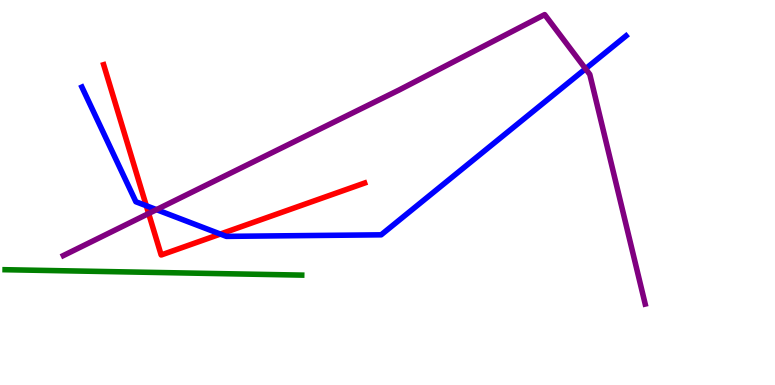[{'lines': ['blue', 'red'], 'intersections': [{'x': 1.89, 'y': 4.66}, {'x': 2.84, 'y': 3.92}]}, {'lines': ['green', 'red'], 'intersections': []}, {'lines': ['purple', 'red'], 'intersections': [{'x': 1.92, 'y': 4.45}]}, {'lines': ['blue', 'green'], 'intersections': []}, {'lines': ['blue', 'purple'], 'intersections': [{'x': 2.02, 'y': 4.55}, {'x': 7.56, 'y': 8.21}]}, {'lines': ['green', 'purple'], 'intersections': []}]